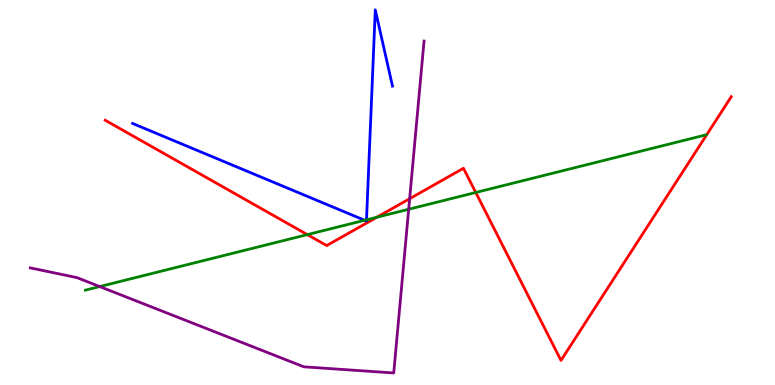[{'lines': ['blue', 'red'], 'intersections': []}, {'lines': ['green', 'red'], 'intersections': [{'x': 3.97, 'y': 3.91}, {'x': 4.86, 'y': 4.36}, {'x': 6.14, 'y': 5.0}]}, {'lines': ['purple', 'red'], 'intersections': [{'x': 5.29, 'y': 4.84}]}, {'lines': ['blue', 'green'], 'intersections': [{'x': 4.71, 'y': 4.28}, {'x': 4.73, 'y': 4.29}]}, {'lines': ['blue', 'purple'], 'intersections': []}, {'lines': ['green', 'purple'], 'intersections': [{'x': 1.29, 'y': 2.56}, {'x': 5.27, 'y': 4.56}]}]